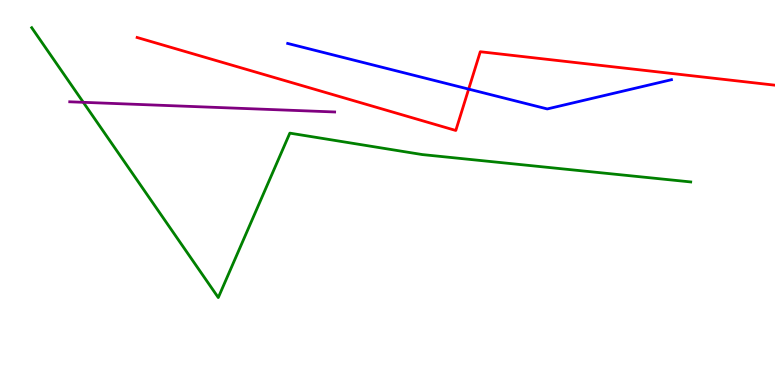[{'lines': ['blue', 'red'], 'intersections': [{'x': 6.05, 'y': 7.69}]}, {'lines': ['green', 'red'], 'intersections': []}, {'lines': ['purple', 'red'], 'intersections': []}, {'lines': ['blue', 'green'], 'intersections': []}, {'lines': ['blue', 'purple'], 'intersections': []}, {'lines': ['green', 'purple'], 'intersections': [{'x': 1.07, 'y': 7.34}]}]